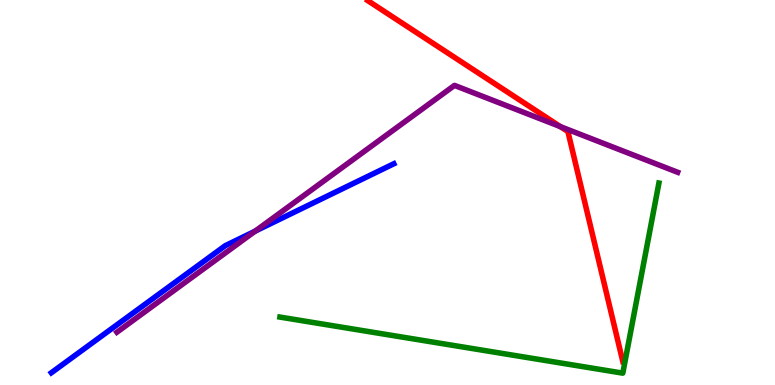[{'lines': ['blue', 'red'], 'intersections': []}, {'lines': ['green', 'red'], 'intersections': []}, {'lines': ['purple', 'red'], 'intersections': [{'x': 7.23, 'y': 6.71}]}, {'lines': ['blue', 'green'], 'intersections': []}, {'lines': ['blue', 'purple'], 'intersections': [{'x': 3.29, 'y': 4.0}]}, {'lines': ['green', 'purple'], 'intersections': []}]